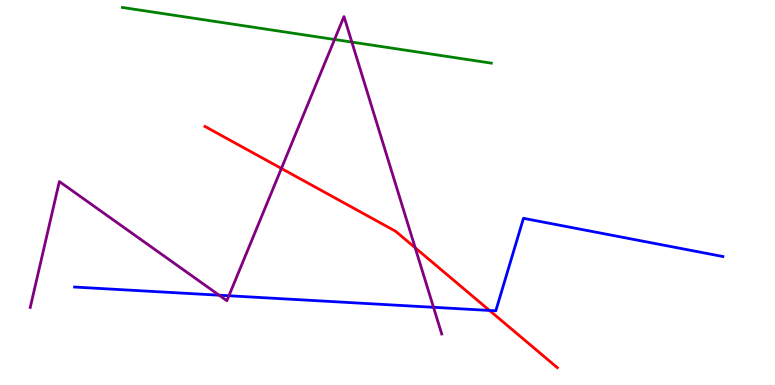[{'lines': ['blue', 'red'], 'intersections': [{'x': 6.32, 'y': 1.94}]}, {'lines': ['green', 'red'], 'intersections': []}, {'lines': ['purple', 'red'], 'intersections': [{'x': 3.63, 'y': 5.62}, {'x': 5.36, 'y': 3.56}]}, {'lines': ['blue', 'green'], 'intersections': []}, {'lines': ['blue', 'purple'], 'intersections': [{'x': 2.83, 'y': 2.33}, {'x': 2.95, 'y': 2.32}, {'x': 5.59, 'y': 2.02}]}, {'lines': ['green', 'purple'], 'intersections': [{'x': 4.32, 'y': 8.97}, {'x': 4.54, 'y': 8.91}]}]